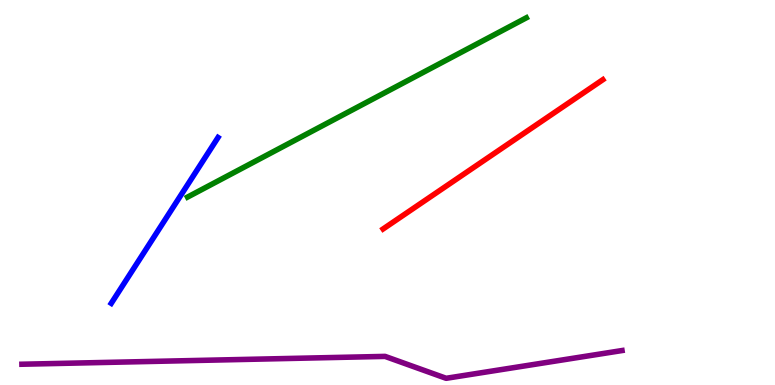[{'lines': ['blue', 'red'], 'intersections': []}, {'lines': ['green', 'red'], 'intersections': []}, {'lines': ['purple', 'red'], 'intersections': []}, {'lines': ['blue', 'green'], 'intersections': []}, {'lines': ['blue', 'purple'], 'intersections': []}, {'lines': ['green', 'purple'], 'intersections': []}]